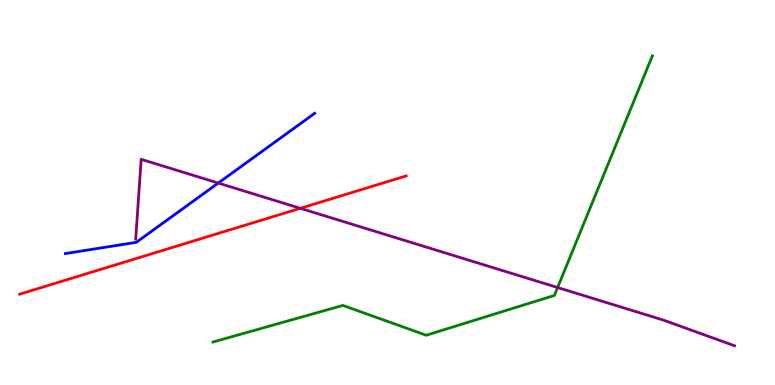[{'lines': ['blue', 'red'], 'intersections': []}, {'lines': ['green', 'red'], 'intersections': []}, {'lines': ['purple', 'red'], 'intersections': [{'x': 3.87, 'y': 4.59}]}, {'lines': ['blue', 'green'], 'intersections': []}, {'lines': ['blue', 'purple'], 'intersections': [{'x': 2.82, 'y': 5.25}]}, {'lines': ['green', 'purple'], 'intersections': [{'x': 7.19, 'y': 2.53}]}]